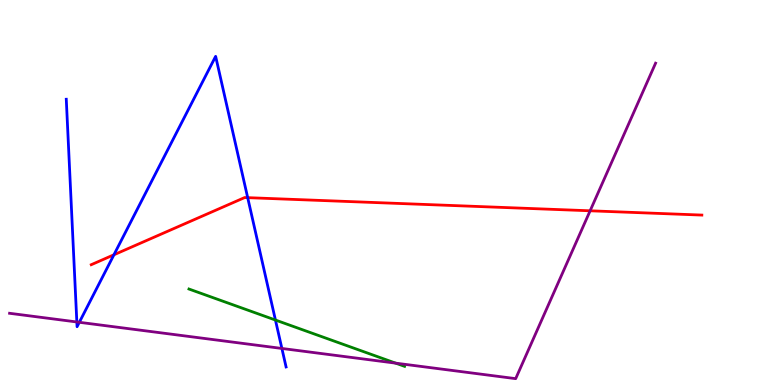[{'lines': ['blue', 'red'], 'intersections': [{'x': 1.47, 'y': 3.38}, {'x': 3.2, 'y': 4.87}]}, {'lines': ['green', 'red'], 'intersections': []}, {'lines': ['purple', 'red'], 'intersections': [{'x': 7.61, 'y': 4.52}]}, {'lines': ['blue', 'green'], 'intersections': [{'x': 3.55, 'y': 1.69}]}, {'lines': ['blue', 'purple'], 'intersections': [{'x': 0.991, 'y': 1.64}, {'x': 1.02, 'y': 1.63}, {'x': 3.64, 'y': 0.949}]}, {'lines': ['green', 'purple'], 'intersections': [{'x': 5.11, 'y': 0.568}]}]